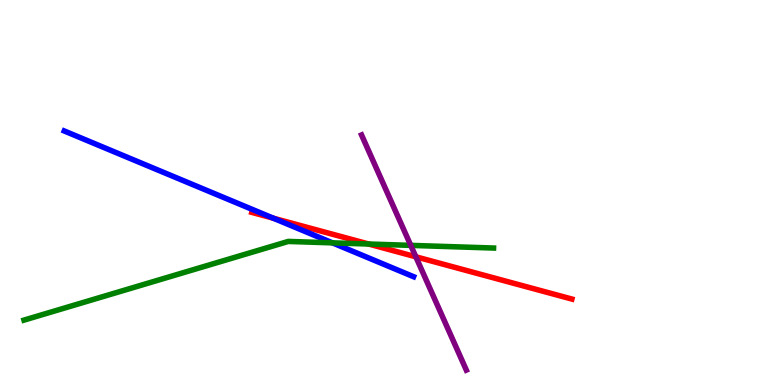[{'lines': ['blue', 'red'], 'intersections': [{'x': 3.53, 'y': 4.33}]}, {'lines': ['green', 'red'], 'intersections': [{'x': 4.76, 'y': 3.66}]}, {'lines': ['purple', 'red'], 'intersections': [{'x': 5.37, 'y': 3.33}]}, {'lines': ['blue', 'green'], 'intersections': [{'x': 4.29, 'y': 3.69}]}, {'lines': ['blue', 'purple'], 'intersections': []}, {'lines': ['green', 'purple'], 'intersections': [{'x': 5.3, 'y': 3.63}]}]